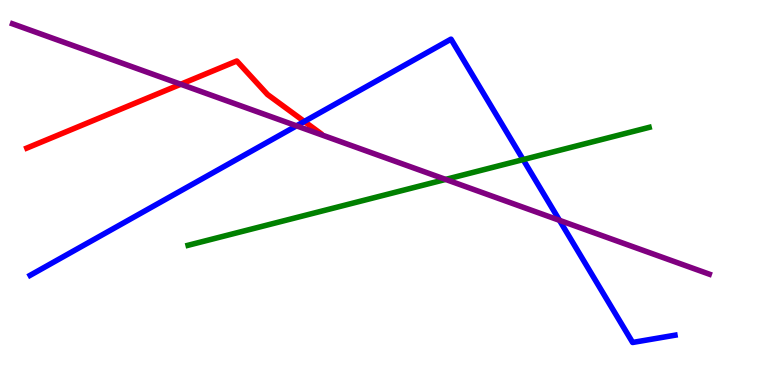[{'lines': ['blue', 'red'], 'intersections': [{'x': 3.93, 'y': 6.84}]}, {'lines': ['green', 'red'], 'intersections': []}, {'lines': ['purple', 'red'], 'intersections': [{'x': 2.33, 'y': 7.81}]}, {'lines': ['blue', 'green'], 'intersections': [{'x': 6.75, 'y': 5.85}]}, {'lines': ['blue', 'purple'], 'intersections': [{'x': 3.83, 'y': 6.73}, {'x': 7.22, 'y': 4.28}]}, {'lines': ['green', 'purple'], 'intersections': [{'x': 5.75, 'y': 5.34}]}]